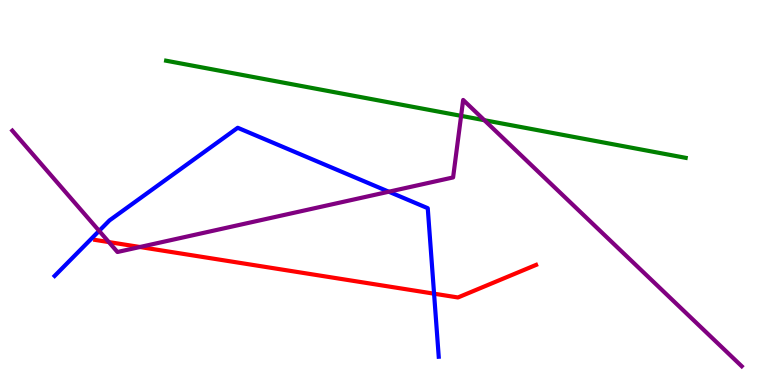[{'lines': ['blue', 'red'], 'intersections': [{'x': 5.6, 'y': 2.37}]}, {'lines': ['green', 'red'], 'intersections': []}, {'lines': ['purple', 'red'], 'intersections': [{'x': 1.4, 'y': 3.71}, {'x': 1.81, 'y': 3.58}]}, {'lines': ['blue', 'green'], 'intersections': []}, {'lines': ['blue', 'purple'], 'intersections': [{'x': 1.28, 'y': 4.0}, {'x': 5.02, 'y': 5.02}]}, {'lines': ['green', 'purple'], 'intersections': [{'x': 5.95, 'y': 6.99}, {'x': 6.25, 'y': 6.88}]}]